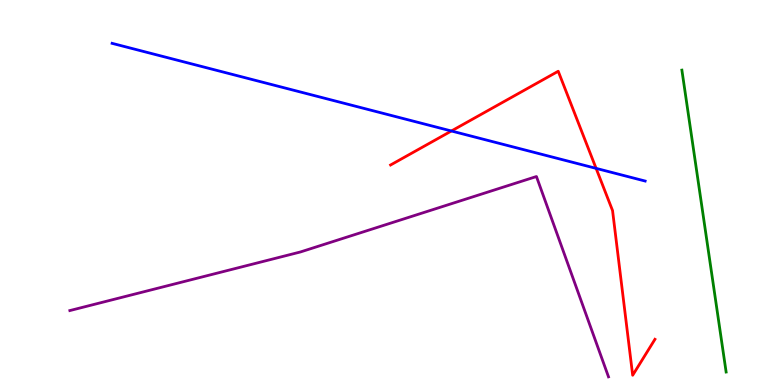[{'lines': ['blue', 'red'], 'intersections': [{'x': 5.82, 'y': 6.6}, {'x': 7.69, 'y': 5.63}]}, {'lines': ['green', 'red'], 'intersections': []}, {'lines': ['purple', 'red'], 'intersections': []}, {'lines': ['blue', 'green'], 'intersections': []}, {'lines': ['blue', 'purple'], 'intersections': []}, {'lines': ['green', 'purple'], 'intersections': []}]